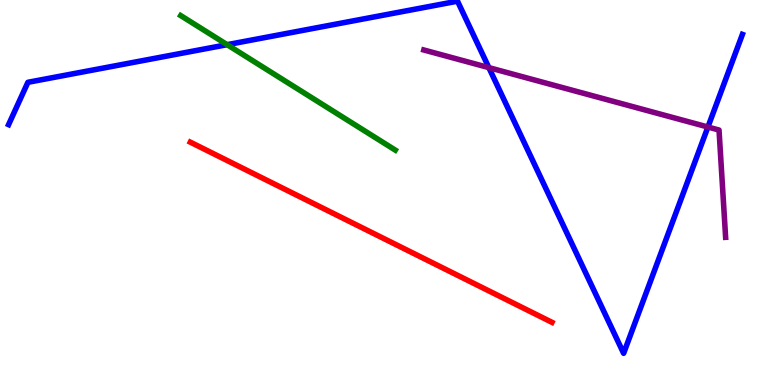[{'lines': ['blue', 'red'], 'intersections': []}, {'lines': ['green', 'red'], 'intersections': []}, {'lines': ['purple', 'red'], 'intersections': []}, {'lines': ['blue', 'green'], 'intersections': [{'x': 2.93, 'y': 8.84}]}, {'lines': ['blue', 'purple'], 'intersections': [{'x': 6.31, 'y': 8.24}, {'x': 9.13, 'y': 6.7}]}, {'lines': ['green', 'purple'], 'intersections': []}]